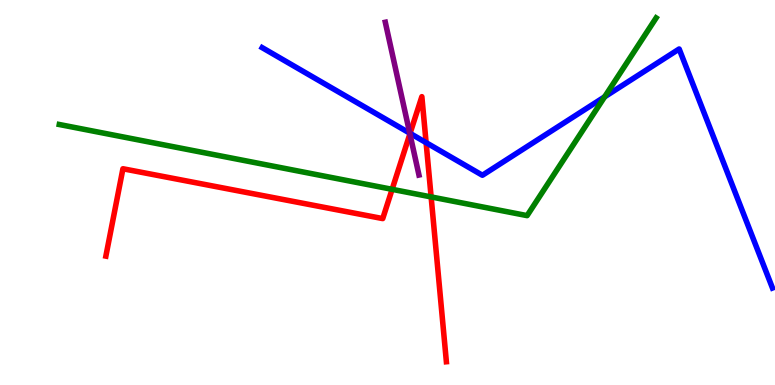[{'lines': ['blue', 'red'], 'intersections': [{'x': 5.29, 'y': 6.54}, {'x': 5.5, 'y': 6.3}]}, {'lines': ['green', 'red'], 'intersections': [{'x': 5.06, 'y': 5.08}, {'x': 5.56, 'y': 4.89}]}, {'lines': ['purple', 'red'], 'intersections': [{'x': 5.29, 'y': 6.52}]}, {'lines': ['blue', 'green'], 'intersections': [{'x': 7.8, 'y': 7.49}]}, {'lines': ['blue', 'purple'], 'intersections': [{'x': 5.29, 'y': 6.54}]}, {'lines': ['green', 'purple'], 'intersections': []}]